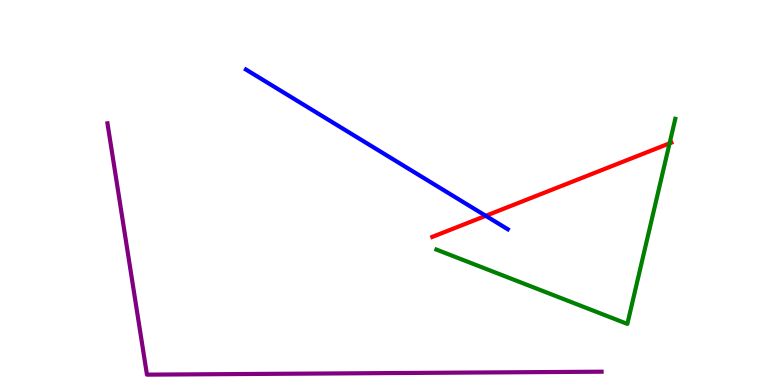[{'lines': ['blue', 'red'], 'intersections': [{'x': 6.27, 'y': 4.39}]}, {'lines': ['green', 'red'], 'intersections': [{'x': 8.64, 'y': 6.28}]}, {'lines': ['purple', 'red'], 'intersections': []}, {'lines': ['blue', 'green'], 'intersections': []}, {'lines': ['blue', 'purple'], 'intersections': []}, {'lines': ['green', 'purple'], 'intersections': []}]